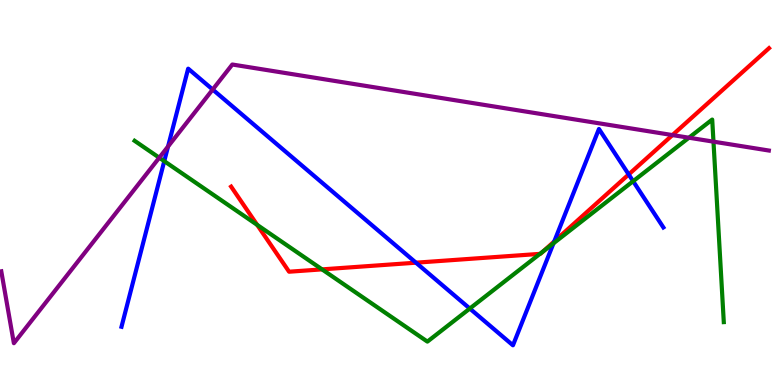[{'lines': ['blue', 'red'], 'intersections': [{'x': 5.37, 'y': 3.18}, {'x': 7.15, 'y': 3.73}, {'x': 8.11, 'y': 5.47}]}, {'lines': ['green', 'red'], 'intersections': [{'x': 3.32, 'y': 4.16}, {'x': 4.16, 'y': 3.0}, {'x': 6.97, 'y': 3.41}, {'x': 7.01, 'y': 3.48}]}, {'lines': ['purple', 'red'], 'intersections': [{'x': 8.68, 'y': 6.49}]}, {'lines': ['blue', 'green'], 'intersections': [{'x': 2.12, 'y': 5.81}, {'x': 6.06, 'y': 1.99}, {'x': 7.14, 'y': 3.68}, {'x': 8.17, 'y': 5.29}]}, {'lines': ['blue', 'purple'], 'intersections': [{'x': 2.17, 'y': 6.2}, {'x': 2.74, 'y': 7.67}]}, {'lines': ['green', 'purple'], 'intersections': [{'x': 2.05, 'y': 5.9}, {'x': 8.89, 'y': 6.42}, {'x': 9.21, 'y': 6.32}]}]